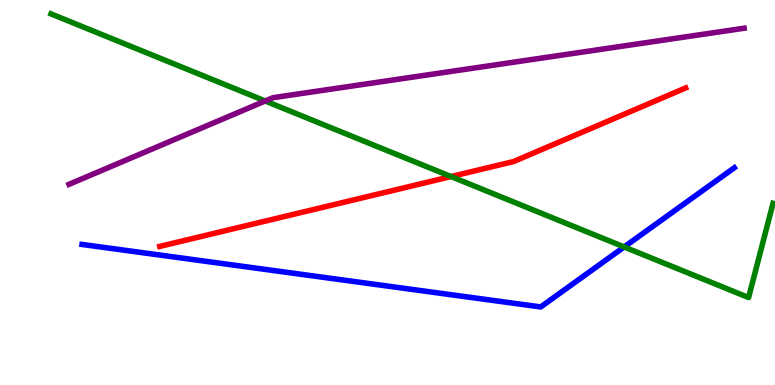[{'lines': ['blue', 'red'], 'intersections': []}, {'lines': ['green', 'red'], 'intersections': [{'x': 5.82, 'y': 5.41}]}, {'lines': ['purple', 'red'], 'intersections': []}, {'lines': ['blue', 'green'], 'intersections': [{'x': 8.05, 'y': 3.59}]}, {'lines': ['blue', 'purple'], 'intersections': []}, {'lines': ['green', 'purple'], 'intersections': [{'x': 3.42, 'y': 7.38}]}]